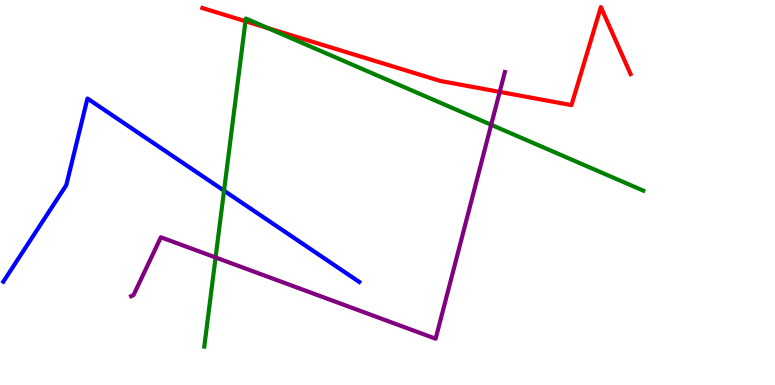[{'lines': ['blue', 'red'], 'intersections': []}, {'lines': ['green', 'red'], 'intersections': [{'x': 3.17, 'y': 9.45}, {'x': 3.46, 'y': 9.27}]}, {'lines': ['purple', 'red'], 'intersections': [{'x': 6.45, 'y': 7.61}]}, {'lines': ['blue', 'green'], 'intersections': [{'x': 2.89, 'y': 5.05}]}, {'lines': ['blue', 'purple'], 'intersections': []}, {'lines': ['green', 'purple'], 'intersections': [{'x': 2.78, 'y': 3.31}, {'x': 6.34, 'y': 6.76}]}]